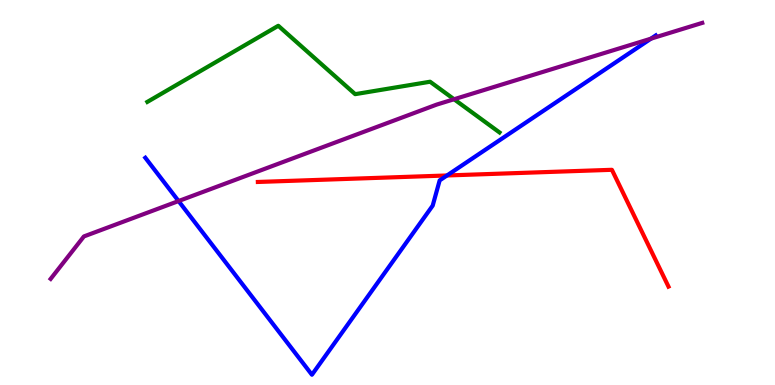[{'lines': ['blue', 'red'], 'intersections': [{'x': 5.77, 'y': 5.44}]}, {'lines': ['green', 'red'], 'intersections': []}, {'lines': ['purple', 'red'], 'intersections': []}, {'lines': ['blue', 'green'], 'intersections': []}, {'lines': ['blue', 'purple'], 'intersections': [{'x': 2.3, 'y': 4.78}, {'x': 8.4, 'y': 9.0}]}, {'lines': ['green', 'purple'], 'intersections': [{'x': 5.86, 'y': 7.42}]}]